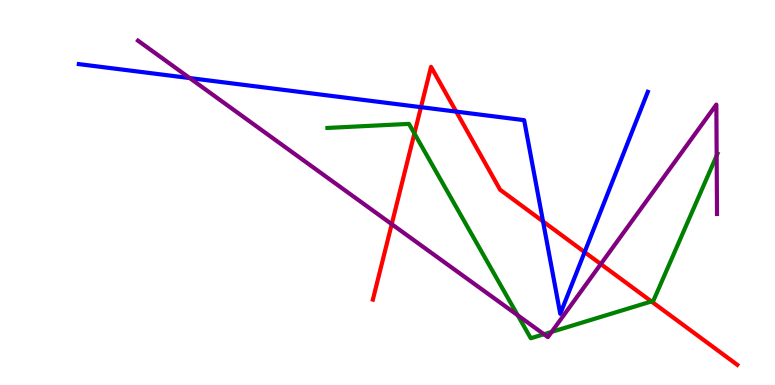[{'lines': ['blue', 'red'], 'intersections': [{'x': 5.43, 'y': 7.22}, {'x': 5.89, 'y': 7.1}, {'x': 7.01, 'y': 4.25}, {'x': 7.54, 'y': 3.45}]}, {'lines': ['green', 'red'], 'intersections': [{'x': 5.35, 'y': 6.53}, {'x': 8.41, 'y': 2.17}]}, {'lines': ['purple', 'red'], 'intersections': [{'x': 5.05, 'y': 4.18}, {'x': 7.75, 'y': 3.14}]}, {'lines': ['blue', 'green'], 'intersections': []}, {'lines': ['blue', 'purple'], 'intersections': [{'x': 2.45, 'y': 7.97}]}, {'lines': ['green', 'purple'], 'intersections': [{'x': 6.68, 'y': 1.81}, {'x': 7.02, 'y': 1.32}, {'x': 7.12, 'y': 1.38}, {'x': 9.25, 'y': 5.96}]}]